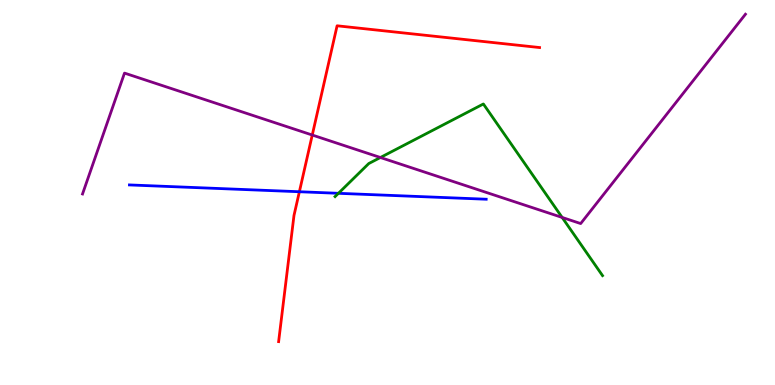[{'lines': ['blue', 'red'], 'intersections': [{'x': 3.86, 'y': 5.02}]}, {'lines': ['green', 'red'], 'intersections': []}, {'lines': ['purple', 'red'], 'intersections': [{'x': 4.03, 'y': 6.49}]}, {'lines': ['blue', 'green'], 'intersections': [{'x': 4.37, 'y': 4.98}]}, {'lines': ['blue', 'purple'], 'intersections': []}, {'lines': ['green', 'purple'], 'intersections': [{'x': 4.91, 'y': 5.91}, {'x': 7.25, 'y': 4.35}]}]